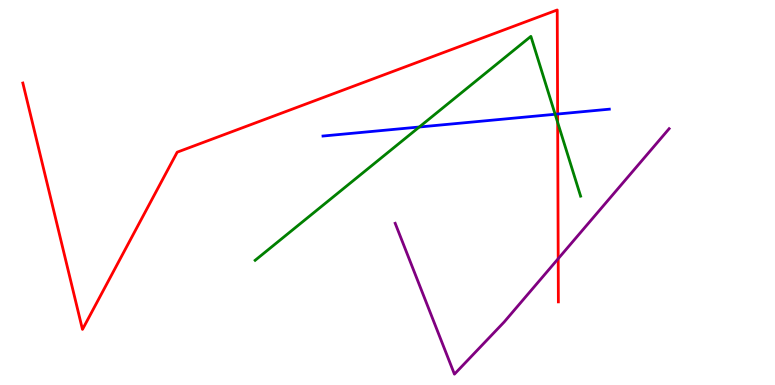[{'lines': ['blue', 'red'], 'intersections': [{'x': 7.2, 'y': 7.04}]}, {'lines': ['green', 'red'], 'intersections': [{'x': 7.2, 'y': 6.82}]}, {'lines': ['purple', 'red'], 'intersections': [{'x': 7.2, 'y': 3.28}]}, {'lines': ['blue', 'green'], 'intersections': [{'x': 5.41, 'y': 6.7}, {'x': 7.16, 'y': 7.03}]}, {'lines': ['blue', 'purple'], 'intersections': []}, {'lines': ['green', 'purple'], 'intersections': []}]